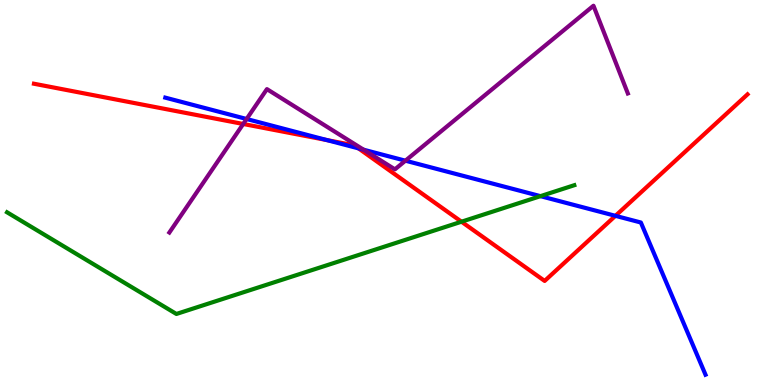[{'lines': ['blue', 'red'], 'intersections': [{'x': 4.22, 'y': 6.36}, {'x': 4.63, 'y': 6.15}, {'x': 7.94, 'y': 4.39}]}, {'lines': ['green', 'red'], 'intersections': [{'x': 5.95, 'y': 4.24}]}, {'lines': ['purple', 'red'], 'intersections': [{'x': 3.14, 'y': 6.78}]}, {'lines': ['blue', 'green'], 'intersections': [{'x': 6.97, 'y': 4.91}]}, {'lines': ['blue', 'purple'], 'intersections': [{'x': 3.18, 'y': 6.91}, {'x': 4.69, 'y': 6.11}, {'x': 5.23, 'y': 5.83}]}, {'lines': ['green', 'purple'], 'intersections': []}]